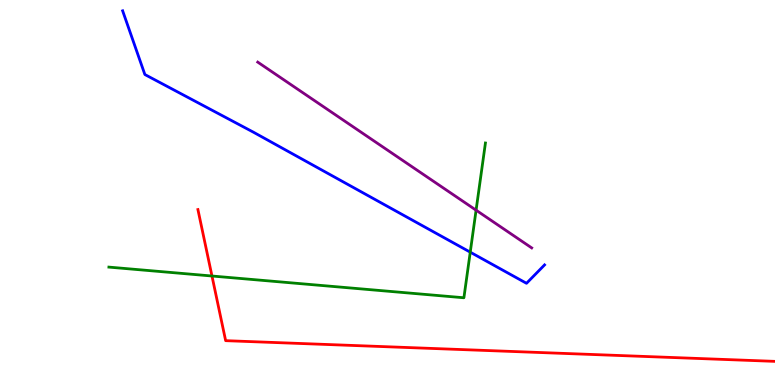[{'lines': ['blue', 'red'], 'intersections': []}, {'lines': ['green', 'red'], 'intersections': [{'x': 2.74, 'y': 2.83}]}, {'lines': ['purple', 'red'], 'intersections': []}, {'lines': ['blue', 'green'], 'intersections': [{'x': 6.07, 'y': 3.45}]}, {'lines': ['blue', 'purple'], 'intersections': []}, {'lines': ['green', 'purple'], 'intersections': [{'x': 6.14, 'y': 4.54}]}]